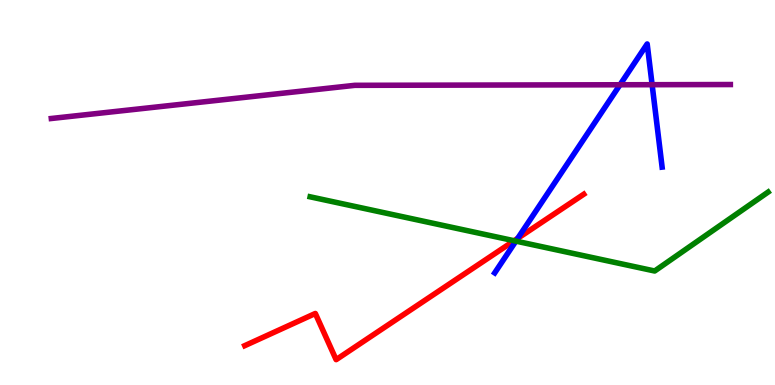[{'lines': ['blue', 'red'], 'intersections': [{'x': 6.68, 'y': 3.81}]}, {'lines': ['green', 'red'], 'intersections': [{'x': 6.63, 'y': 3.75}]}, {'lines': ['purple', 'red'], 'intersections': []}, {'lines': ['blue', 'green'], 'intersections': [{'x': 6.66, 'y': 3.74}]}, {'lines': ['blue', 'purple'], 'intersections': [{'x': 8.0, 'y': 7.8}, {'x': 8.41, 'y': 7.8}]}, {'lines': ['green', 'purple'], 'intersections': []}]